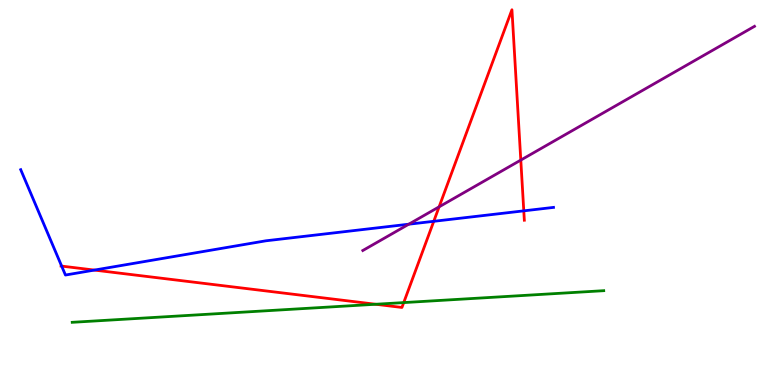[{'lines': ['blue', 'red'], 'intersections': [{'x': 0.796, 'y': 3.09}, {'x': 1.22, 'y': 2.98}, {'x': 5.6, 'y': 4.25}, {'x': 6.76, 'y': 4.52}]}, {'lines': ['green', 'red'], 'intersections': [{'x': 4.85, 'y': 2.1}, {'x': 5.21, 'y': 2.14}]}, {'lines': ['purple', 'red'], 'intersections': [{'x': 5.67, 'y': 4.63}, {'x': 6.72, 'y': 5.84}]}, {'lines': ['blue', 'green'], 'intersections': []}, {'lines': ['blue', 'purple'], 'intersections': [{'x': 5.27, 'y': 4.18}]}, {'lines': ['green', 'purple'], 'intersections': []}]